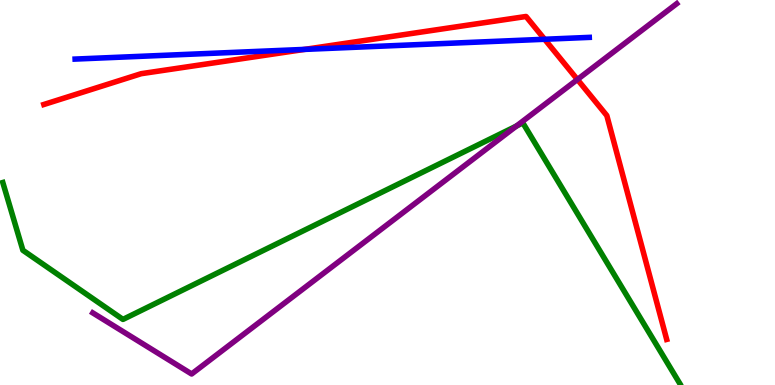[{'lines': ['blue', 'red'], 'intersections': [{'x': 3.93, 'y': 8.72}, {'x': 7.03, 'y': 8.98}]}, {'lines': ['green', 'red'], 'intersections': []}, {'lines': ['purple', 'red'], 'intersections': [{'x': 7.45, 'y': 7.94}]}, {'lines': ['blue', 'green'], 'intersections': []}, {'lines': ['blue', 'purple'], 'intersections': []}, {'lines': ['green', 'purple'], 'intersections': [{'x': 6.66, 'y': 6.73}]}]